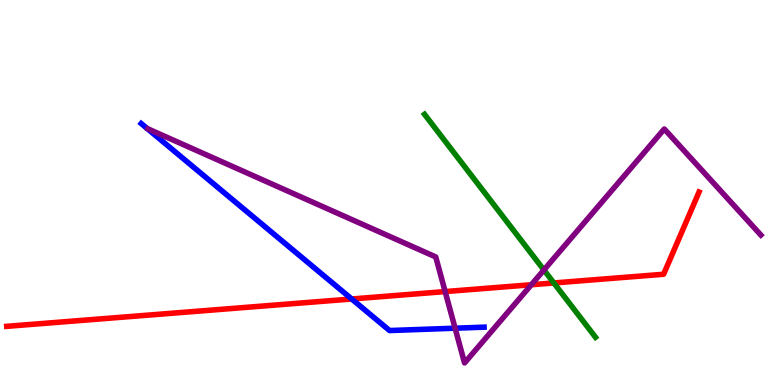[{'lines': ['blue', 'red'], 'intersections': [{'x': 4.54, 'y': 2.23}]}, {'lines': ['green', 'red'], 'intersections': [{'x': 7.15, 'y': 2.65}]}, {'lines': ['purple', 'red'], 'intersections': [{'x': 5.74, 'y': 2.43}, {'x': 6.86, 'y': 2.6}]}, {'lines': ['blue', 'green'], 'intersections': []}, {'lines': ['blue', 'purple'], 'intersections': [{'x': 5.87, 'y': 1.48}]}, {'lines': ['green', 'purple'], 'intersections': [{'x': 7.02, 'y': 2.99}]}]